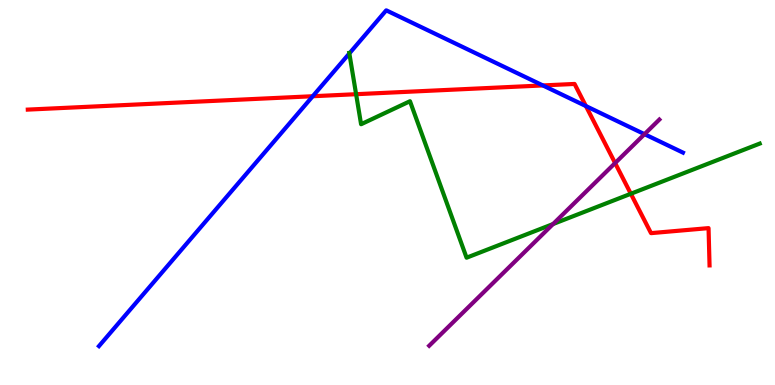[{'lines': ['blue', 'red'], 'intersections': [{'x': 4.04, 'y': 7.5}, {'x': 7.0, 'y': 7.78}, {'x': 7.56, 'y': 7.24}]}, {'lines': ['green', 'red'], 'intersections': [{'x': 4.59, 'y': 7.55}, {'x': 8.14, 'y': 4.97}]}, {'lines': ['purple', 'red'], 'intersections': [{'x': 7.94, 'y': 5.76}]}, {'lines': ['blue', 'green'], 'intersections': [{'x': 4.51, 'y': 8.61}]}, {'lines': ['blue', 'purple'], 'intersections': [{'x': 8.32, 'y': 6.52}]}, {'lines': ['green', 'purple'], 'intersections': [{'x': 7.14, 'y': 4.18}]}]